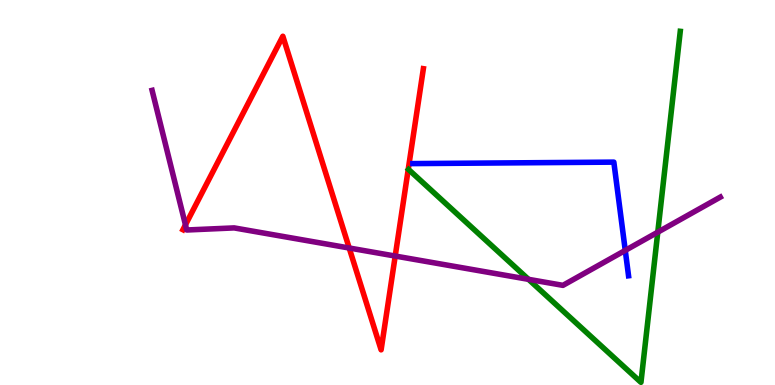[{'lines': ['blue', 'red'], 'intersections': []}, {'lines': ['green', 'red'], 'intersections': []}, {'lines': ['purple', 'red'], 'intersections': [{'x': 2.39, 'y': 4.16}, {'x': 4.51, 'y': 3.56}, {'x': 5.1, 'y': 3.35}]}, {'lines': ['blue', 'green'], 'intersections': []}, {'lines': ['blue', 'purple'], 'intersections': [{'x': 8.07, 'y': 3.5}]}, {'lines': ['green', 'purple'], 'intersections': [{'x': 6.82, 'y': 2.74}, {'x': 8.49, 'y': 3.97}]}]